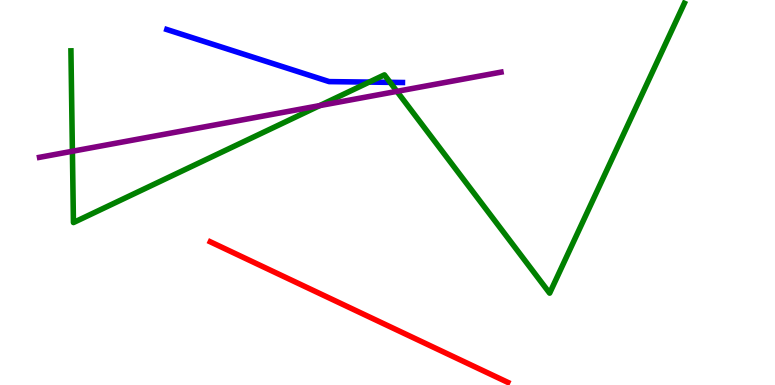[{'lines': ['blue', 'red'], 'intersections': []}, {'lines': ['green', 'red'], 'intersections': []}, {'lines': ['purple', 'red'], 'intersections': []}, {'lines': ['blue', 'green'], 'intersections': [{'x': 4.76, 'y': 7.87}, {'x': 5.03, 'y': 7.86}]}, {'lines': ['blue', 'purple'], 'intersections': []}, {'lines': ['green', 'purple'], 'intersections': [{'x': 0.934, 'y': 6.07}, {'x': 4.12, 'y': 7.26}, {'x': 5.12, 'y': 7.63}]}]